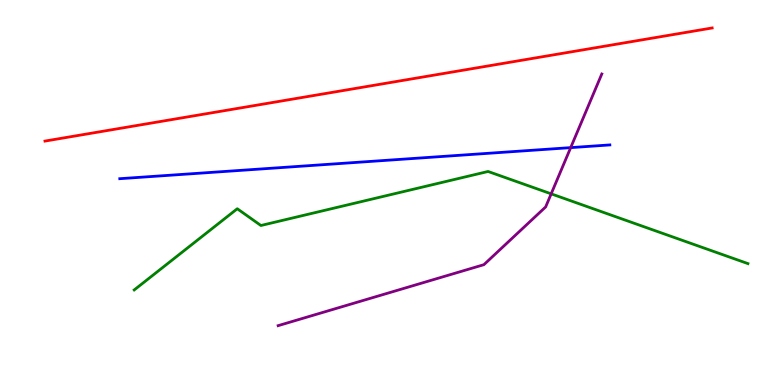[{'lines': ['blue', 'red'], 'intersections': []}, {'lines': ['green', 'red'], 'intersections': []}, {'lines': ['purple', 'red'], 'intersections': []}, {'lines': ['blue', 'green'], 'intersections': []}, {'lines': ['blue', 'purple'], 'intersections': [{'x': 7.36, 'y': 6.17}]}, {'lines': ['green', 'purple'], 'intersections': [{'x': 7.11, 'y': 4.97}]}]